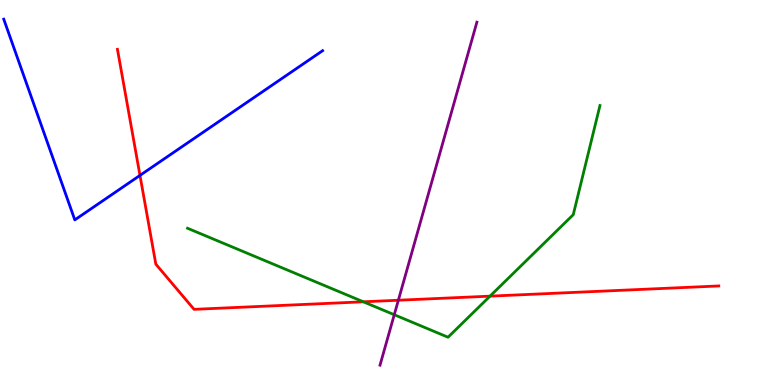[{'lines': ['blue', 'red'], 'intersections': [{'x': 1.81, 'y': 5.44}]}, {'lines': ['green', 'red'], 'intersections': [{'x': 4.69, 'y': 2.16}, {'x': 6.32, 'y': 2.31}]}, {'lines': ['purple', 'red'], 'intersections': [{'x': 5.14, 'y': 2.2}]}, {'lines': ['blue', 'green'], 'intersections': []}, {'lines': ['blue', 'purple'], 'intersections': []}, {'lines': ['green', 'purple'], 'intersections': [{'x': 5.09, 'y': 1.83}]}]